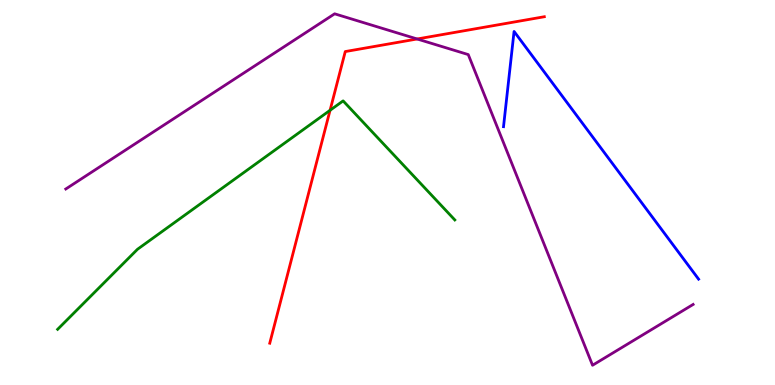[{'lines': ['blue', 'red'], 'intersections': []}, {'lines': ['green', 'red'], 'intersections': [{'x': 4.26, 'y': 7.14}]}, {'lines': ['purple', 'red'], 'intersections': [{'x': 5.38, 'y': 8.99}]}, {'lines': ['blue', 'green'], 'intersections': []}, {'lines': ['blue', 'purple'], 'intersections': []}, {'lines': ['green', 'purple'], 'intersections': []}]